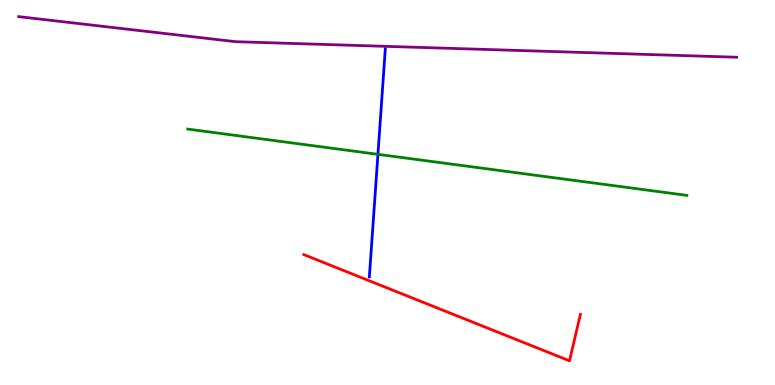[{'lines': ['blue', 'red'], 'intersections': []}, {'lines': ['green', 'red'], 'intersections': []}, {'lines': ['purple', 'red'], 'intersections': []}, {'lines': ['blue', 'green'], 'intersections': [{'x': 4.88, 'y': 5.99}]}, {'lines': ['blue', 'purple'], 'intersections': []}, {'lines': ['green', 'purple'], 'intersections': []}]